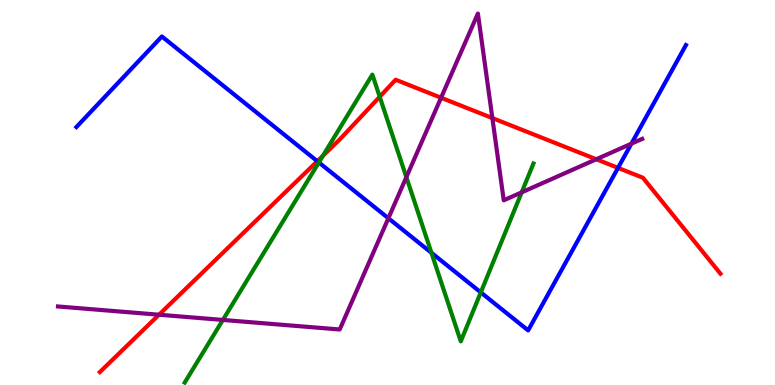[{'lines': ['blue', 'red'], 'intersections': [{'x': 4.09, 'y': 5.81}, {'x': 7.97, 'y': 5.64}]}, {'lines': ['green', 'red'], 'intersections': [{'x': 4.17, 'y': 5.95}, {'x': 4.9, 'y': 7.49}]}, {'lines': ['purple', 'red'], 'intersections': [{'x': 2.05, 'y': 1.83}, {'x': 5.69, 'y': 7.46}, {'x': 6.35, 'y': 6.93}, {'x': 7.69, 'y': 5.86}]}, {'lines': ['blue', 'green'], 'intersections': [{'x': 4.11, 'y': 5.78}, {'x': 5.57, 'y': 3.43}, {'x': 6.2, 'y': 2.41}]}, {'lines': ['blue', 'purple'], 'intersections': [{'x': 5.01, 'y': 4.33}, {'x': 8.15, 'y': 6.27}]}, {'lines': ['green', 'purple'], 'intersections': [{'x': 2.88, 'y': 1.69}, {'x': 5.24, 'y': 5.4}, {'x': 6.73, 'y': 5.0}]}]